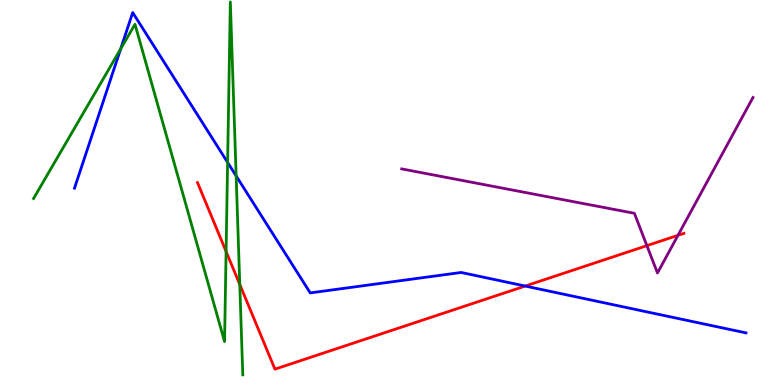[{'lines': ['blue', 'red'], 'intersections': [{'x': 6.78, 'y': 2.57}]}, {'lines': ['green', 'red'], 'intersections': [{'x': 2.92, 'y': 3.47}, {'x': 3.09, 'y': 2.61}]}, {'lines': ['purple', 'red'], 'intersections': [{'x': 8.35, 'y': 3.62}, {'x': 8.75, 'y': 3.89}]}, {'lines': ['blue', 'green'], 'intersections': [{'x': 1.56, 'y': 8.73}, {'x': 2.94, 'y': 5.78}, {'x': 3.05, 'y': 5.43}]}, {'lines': ['blue', 'purple'], 'intersections': []}, {'lines': ['green', 'purple'], 'intersections': []}]